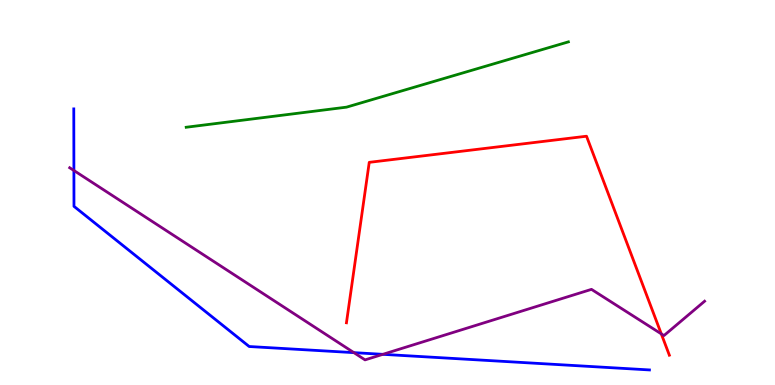[{'lines': ['blue', 'red'], 'intersections': []}, {'lines': ['green', 'red'], 'intersections': []}, {'lines': ['purple', 'red'], 'intersections': [{'x': 8.53, 'y': 1.33}]}, {'lines': ['blue', 'green'], 'intersections': []}, {'lines': ['blue', 'purple'], 'intersections': [{'x': 0.954, 'y': 5.57}, {'x': 4.57, 'y': 0.841}, {'x': 4.94, 'y': 0.797}]}, {'lines': ['green', 'purple'], 'intersections': []}]